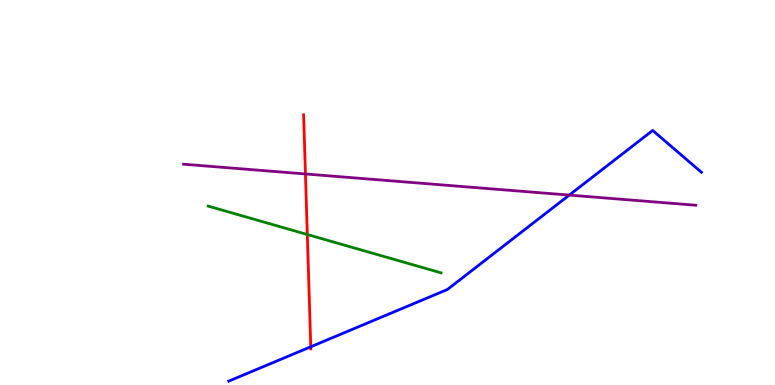[{'lines': ['blue', 'red'], 'intersections': [{'x': 4.01, 'y': 0.993}]}, {'lines': ['green', 'red'], 'intersections': [{'x': 3.97, 'y': 3.91}]}, {'lines': ['purple', 'red'], 'intersections': [{'x': 3.94, 'y': 5.48}]}, {'lines': ['blue', 'green'], 'intersections': []}, {'lines': ['blue', 'purple'], 'intersections': [{'x': 7.35, 'y': 4.93}]}, {'lines': ['green', 'purple'], 'intersections': []}]